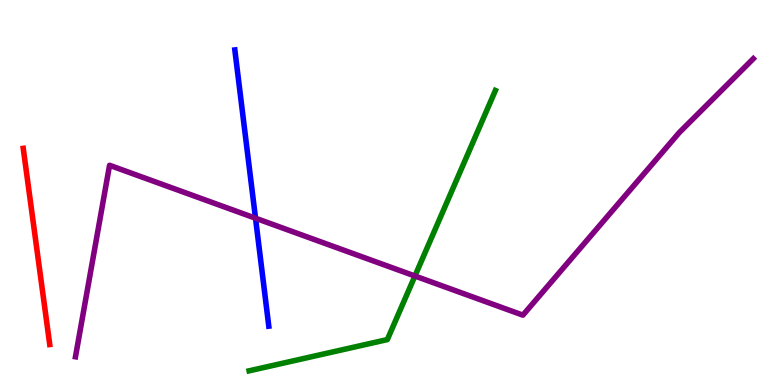[{'lines': ['blue', 'red'], 'intersections': []}, {'lines': ['green', 'red'], 'intersections': []}, {'lines': ['purple', 'red'], 'intersections': []}, {'lines': ['blue', 'green'], 'intersections': []}, {'lines': ['blue', 'purple'], 'intersections': [{'x': 3.3, 'y': 4.33}]}, {'lines': ['green', 'purple'], 'intersections': [{'x': 5.35, 'y': 2.83}]}]